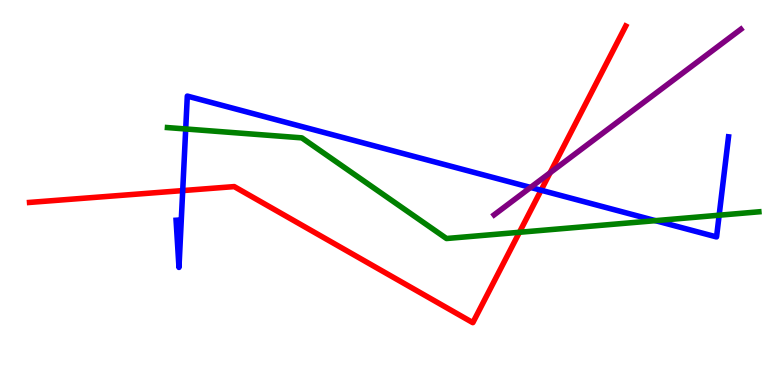[{'lines': ['blue', 'red'], 'intersections': [{'x': 2.36, 'y': 5.05}, {'x': 6.98, 'y': 5.06}]}, {'lines': ['green', 'red'], 'intersections': [{'x': 6.7, 'y': 3.97}]}, {'lines': ['purple', 'red'], 'intersections': [{'x': 7.1, 'y': 5.51}]}, {'lines': ['blue', 'green'], 'intersections': [{'x': 2.4, 'y': 6.65}, {'x': 8.46, 'y': 4.27}, {'x': 9.28, 'y': 4.41}]}, {'lines': ['blue', 'purple'], 'intersections': [{'x': 6.85, 'y': 5.13}]}, {'lines': ['green', 'purple'], 'intersections': []}]